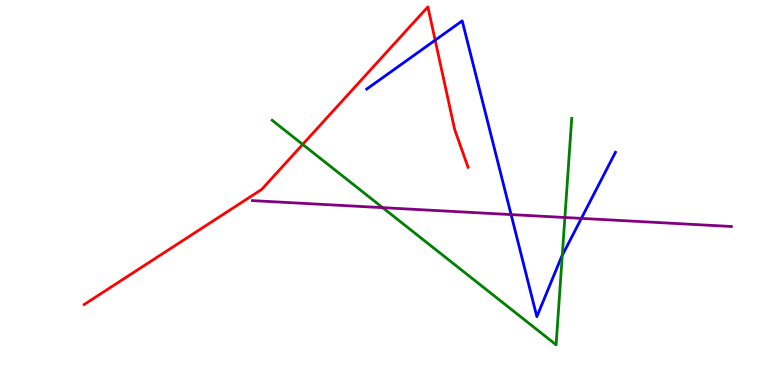[{'lines': ['blue', 'red'], 'intersections': [{'x': 5.62, 'y': 8.96}]}, {'lines': ['green', 'red'], 'intersections': [{'x': 3.91, 'y': 6.25}]}, {'lines': ['purple', 'red'], 'intersections': []}, {'lines': ['blue', 'green'], 'intersections': [{'x': 7.26, 'y': 3.37}]}, {'lines': ['blue', 'purple'], 'intersections': [{'x': 6.59, 'y': 4.43}, {'x': 7.5, 'y': 4.33}]}, {'lines': ['green', 'purple'], 'intersections': [{'x': 4.94, 'y': 4.61}, {'x': 7.29, 'y': 4.35}]}]